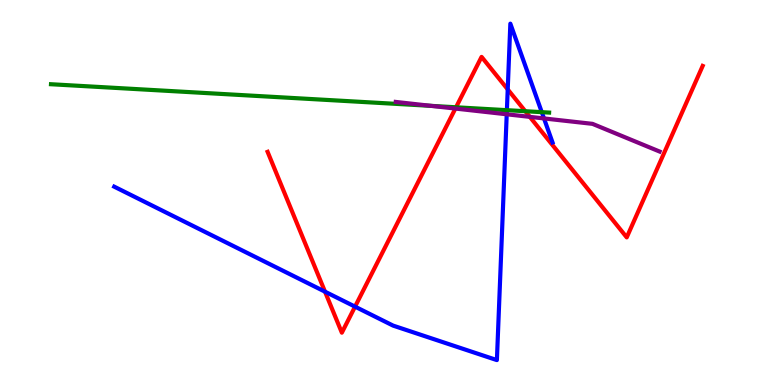[{'lines': ['blue', 'red'], 'intersections': [{'x': 4.19, 'y': 2.42}, {'x': 4.58, 'y': 2.04}, {'x': 6.55, 'y': 7.68}]}, {'lines': ['green', 'red'], 'intersections': [{'x': 5.88, 'y': 7.21}, {'x': 6.78, 'y': 7.11}]}, {'lines': ['purple', 'red'], 'intersections': [{'x': 5.88, 'y': 7.18}, {'x': 6.84, 'y': 6.96}]}, {'lines': ['blue', 'green'], 'intersections': [{'x': 6.54, 'y': 7.14}, {'x': 6.99, 'y': 7.09}]}, {'lines': ['blue', 'purple'], 'intersections': [{'x': 6.54, 'y': 7.03}, {'x': 7.02, 'y': 6.92}]}, {'lines': ['green', 'purple'], 'intersections': [{'x': 5.56, 'y': 7.25}]}]